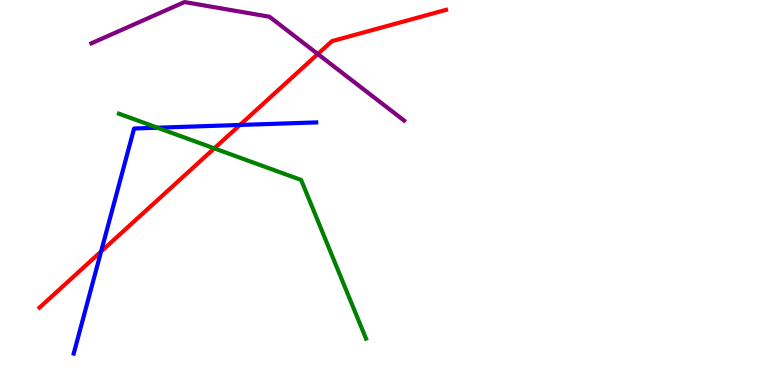[{'lines': ['blue', 'red'], 'intersections': [{'x': 1.3, 'y': 3.47}, {'x': 3.1, 'y': 6.75}]}, {'lines': ['green', 'red'], 'intersections': [{'x': 2.77, 'y': 6.15}]}, {'lines': ['purple', 'red'], 'intersections': [{'x': 4.1, 'y': 8.6}]}, {'lines': ['blue', 'green'], 'intersections': [{'x': 2.03, 'y': 6.68}]}, {'lines': ['blue', 'purple'], 'intersections': []}, {'lines': ['green', 'purple'], 'intersections': []}]